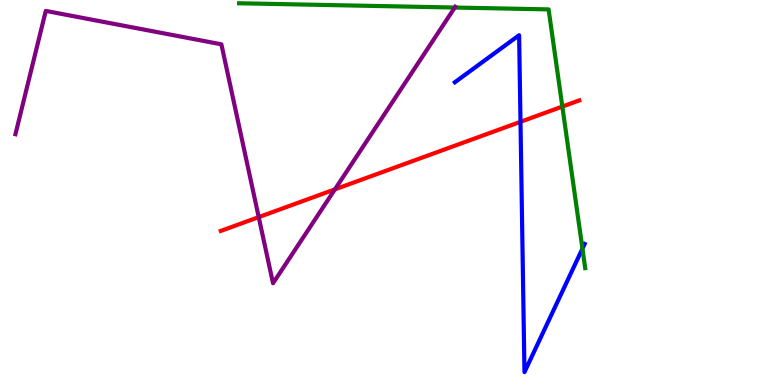[{'lines': ['blue', 'red'], 'intersections': [{'x': 6.72, 'y': 6.84}]}, {'lines': ['green', 'red'], 'intersections': [{'x': 7.26, 'y': 7.23}]}, {'lines': ['purple', 'red'], 'intersections': [{'x': 3.34, 'y': 4.36}, {'x': 4.32, 'y': 5.08}]}, {'lines': ['blue', 'green'], 'intersections': [{'x': 7.52, 'y': 3.54}]}, {'lines': ['blue', 'purple'], 'intersections': []}, {'lines': ['green', 'purple'], 'intersections': [{'x': 5.87, 'y': 9.8}]}]